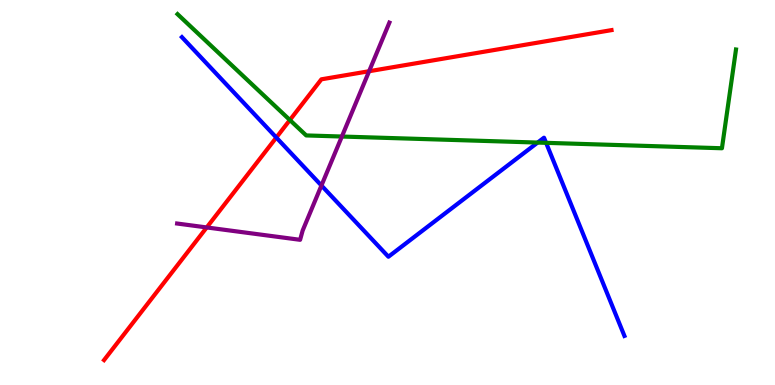[{'lines': ['blue', 'red'], 'intersections': [{'x': 3.57, 'y': 6.43}]}, {'lines': ['green', 'red'], 'intersections': [{'x': 3.74, 'y': 6.88}]}, {'lines': ['purple', 'red'], 'intersections': [{'x': 2.67, 'y': 4.09}, {'x': 4.76, 'y': 8.15}]}, {'lines': ['blue', 'green'], 'intersections': [{'x': 6.94, 'y': 6.3}, {'x': 7.05, 'y': 6.29}]}, {'lines': ['blue', 'purple'], 'intersections': [{'x': 4.15, 'y': 5.18}]}, {'lines': ['green', 'purple'], 'intersections': [{'x': 4.41, 'y': 6.45}]}]